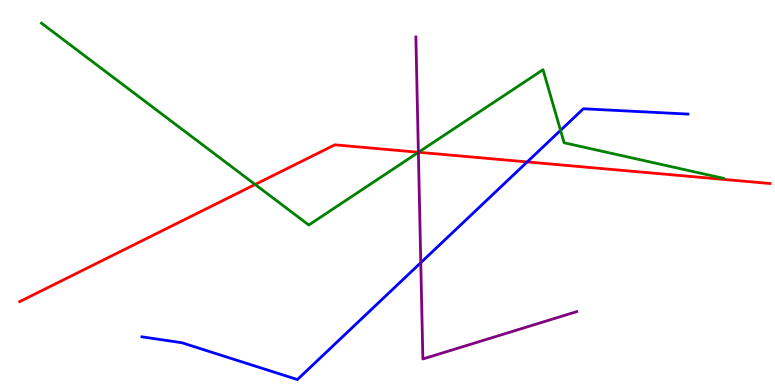[{'lines': ['blue', 'red'], 'intersections': [{'x': 6.8, 'y': 5.79}]}, {'lines': ['green', 'red'], 'intersections': [{'x': 3.29, 'y': 5.21}, {'x': 5.4, 'y': 6.04}]}, {'lines': ['purple', 'red'], 'intersections': [{'x': 5.4, 'y': 6.05}]}, {'lines': ['blue', 'green'], 'intersections': [{'x': 7.23, 'y': 6.61}]}, {'lines': ['blue', 'purple'], 'intersections': [{'x': 5.43, 'y': 3.18}]}, {'lines': ['green', 'purple'], 'intersections': [{'x': 5.4, 'y': 6.04}]}]